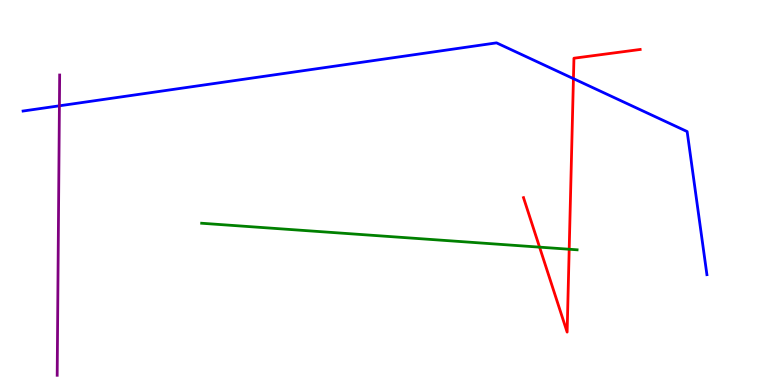[{'lines': ['blue', 'red'], 'intersections': [{'x': 7.4, 'y': 7.96}]}, {'lines': ['green', 'red'], 'intersections': [{'x': 6.96, 'y': 3.58}, {'x': 7.34, 'y': 3.53}]}, {'lines': ['purple', 'red'], 'intersections': []}, {'lines': ['blue', 'green'], 'intersections': []}, {'lines': ['blue', 'purple'], 'intersections': [{'x': 0.767, 'y': 7.25}]}, {'lines': ['green', 'purple'], 'intersections': []}]